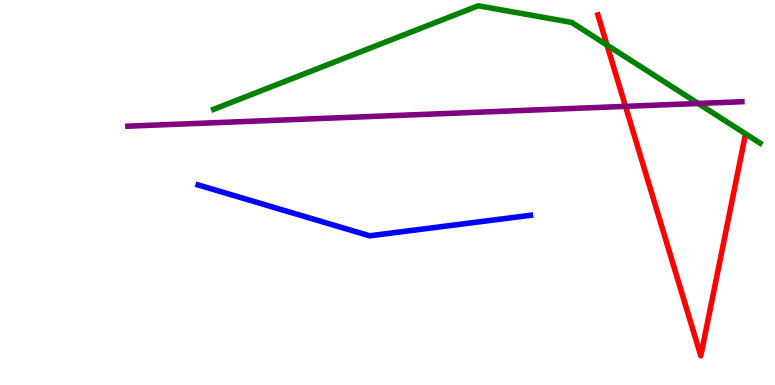[{'lines': ['blue', 'red'], 'intersections': []}, {'lines': ['green', 'red'], 'intersections': [{'x': 7.83, 'y': 8.83}]}, {'lines': ['purple', 'red'], 'intersections': [{'x': 8.07, 'y': 7.24}]}, {'lines': ['blue', 'green'], 'intersections': []}, {'lines': ['blue', 'purple'], 'intersections': []}, {'lines': ['green', 'purple'], 'intersections': [{'x': 9.01, 'y': 7.31}]}]